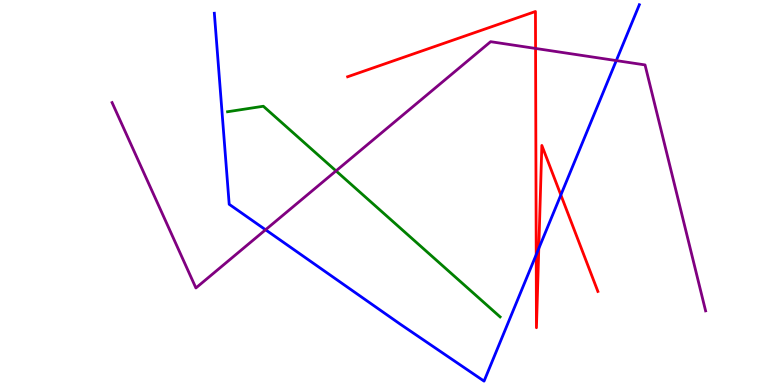[{'lines': ['blue', 'red'], 'intersections': [{'x': 6.92, 'y': 3.38}, {'x': 6.95, 'y': 3.55}, {'x': 7.24, 'y': 4.94}]}, {'lines': ['green', 'red'], 'intersections': []}, {'lines': ['purple', 'red'], 'intersections': [{'x': 6.91, 'y': 8.74}]}, {'lines': ['blue', 'green'], 'intersections': []}, {'lines': ['blue', 'purple'], 'intersections': [{'x': 3.43, 'y': 4.03}, {'x': 7.95, 'y': 8.43}]}, {'lines': ['green', 'purple'], 'intersections': [{'x': 4.34, 'y': 5.56}]}]